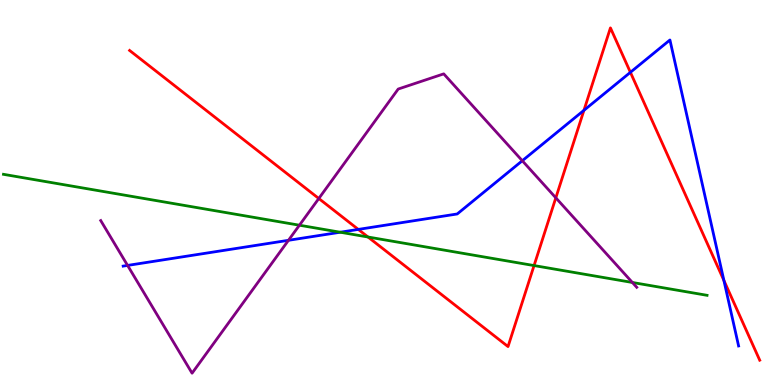[{'lines': ['blue', 'red'], 'intersections': [{'x': 4.62, 'y': 4.04}, {'x': 7.53, 'y': 7.13}, {'x': 8.13, 'y': 8.12}, {'x': 9.34, 'y': 2.71}]}, {'lines': ['green', 'red'], 'intersections': [{'x': 4.75, 'y': 3.84}, {'x': 6.89, 'y': 3.1}]}, {'lines': ['purple', 'red'], 'intersections': [{'x': 4.11, 'y': 4.84}, {'x': 7.17, 'y': 4.86}]}, {'lines': ['blue', 'green'], 'intersections': [{'x': 4.39, 'y': 3.97}]}, {'lines': ['blue', 'purple'], 'intersections': [{'x': 1.65, 'y': 3.11}, {'x': 3.72, 'y': 3.76}, {'x': 6.74, 'y': 5.82}]}, {'lines': ['green', 'purple'], 'intersections': [{'x': 3.86, 'y': 4.15}, {'x': 8.16, 'y': 2.66}]}]